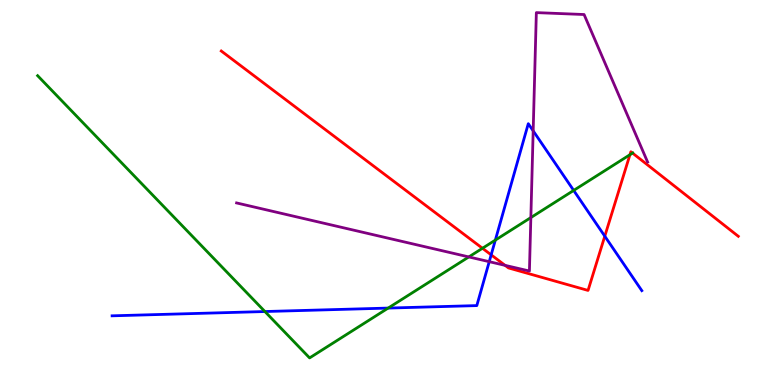[{'lines': ['blue', 'red'], 'intersections': [{'x': 6.34, 'y': 3.38}, {'x': 7.8, 'y': 3.87}]}, {'lines': ['green', 'red'], 'intersections': [{'x': 6.23, 'y': 3.55}, {'x': 8.13, 'y': 5.98}, {'x': 8.16, 'y': 6.02}]}, {'lines': ['purple', 'red'], 'intersections': [{'x': 6.52, 'y': 3.11}]}, {'lines': ['blue', 'green'], 'intersections': [{'x': 3.42, 'y': 1.91}, {'x': 5.01, 'y': 2.0}, {'x': 6.39, 'y': 3.76}, {'x': 7.4, 'y': 5.05}]}, {'lines': ['blue', 'purple'], 'intersections': [{'x': 6.31, 'y': 3.2}, {'x': 6.88, 'y': 6.6}]}, {'lines': ['green', 'purple'], 'intersections': [{'x': 6.05, 'y': 3.33}, {'x': 6.85, 'y': 4.35}]}]